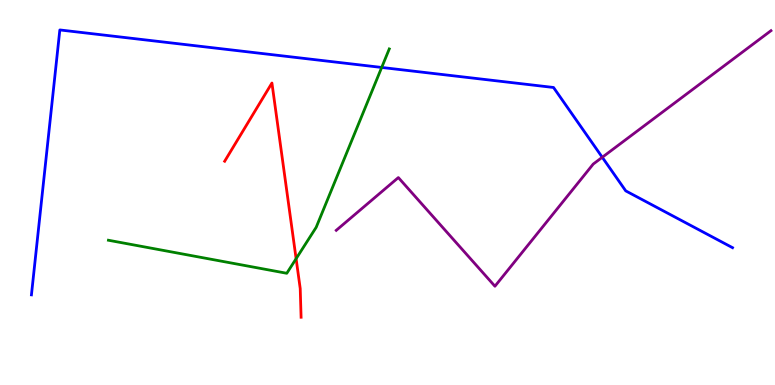[{'lines': ['blue', 'red'], 'intersections': []}, {'lines': ['green', 'red'], 'intersections': [{'x': 3.82, 'y': 3.28}]}, {'lines': ['purple', 'red'], 'intersections': []}, {'lines': ['blue', 'green'], 'intersections': [{'x': 4.93, 'y': 8.25}]}, {'lines': ['blue', 'purple'], 'intersections': [{'x': 7.77, 'y': 5.91}]}, {'lines': ['green', 'purple'], 'intersections': []}]